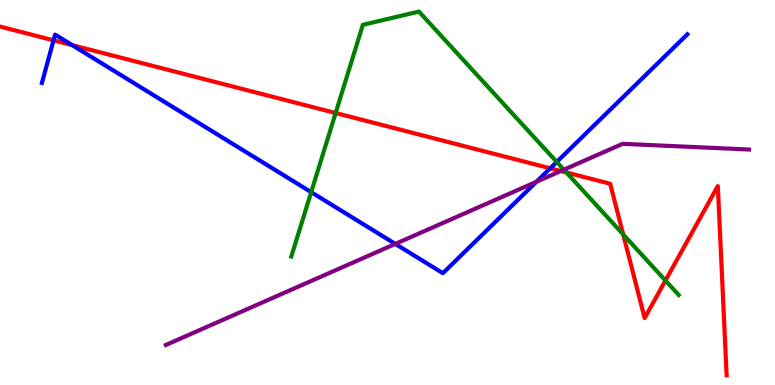[{'lines': ['blue', 'red'], 'intersections': [{'x': 0.691, 'y': 8.95}, {'x': 0.932, 'y': 8.83}, {'x': 7.1, 'y': 5.63}]}, {'lines': ['green', 'red'], 'intersections': [{'x': 4.33, 'y': 7.06}, {'x': 7.31, 'y': 5.52}, {'x': 8.04, 'y': 3.91}, {'x': 8.59, 'y': 2.71}]}, {'lines': ['purple', 'red'], 'intersections': [{'x': 7.24, 'y': 5.56}]}, {'lines': ['blue', 'green'], 'intersections': [{'x': 4.02, 'y': 5.01}, {'x': 7.18, 'y': 5.79}]}, {'lines': ['blue', 'purple'], 'intersections': [{'x': 5.1, 'y': 3.66}, {'x': 6.92, 'y': 5.28}]}, {'lines': ['green', 'purple'], 'intersections': [{'x': 7.28, 'y': 5.59}]}]